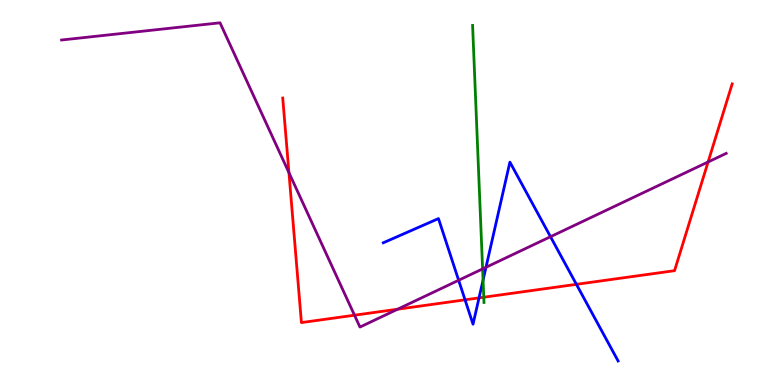[{'lines': ['blue', 'red'], 'intersections': [{'x': 6.0, 'y': 2.21}, {'x': 6.18, 'y': 2.26}, {'x': 7.44, 'y': 2.61}]}, {'lines': ['green', 'red'], 'intersections': [{'x': 6.24, 'y': 2.28}]}, {'lines': ['purple', 'red'], 'intersections': [{'x': 3.73, 'y': 5.52}, {'x': 4.57, 'y': 1.81}, {'x': 5.13, 'y': 1.97}, {'x': 9.14, 'y': 5.79}]}, {'lines': ['blue', 'green'], 'intersections': [{'x': 6.23, 'y': 2.72}]}, {'lines': ['blue', 'purple'], 'intersections': [{'x': 5.92, 'y': 2.72}, {'x': 6.27, 'y': 3.06}, {'x': 7.1, 'y': 3.85}]}, {'lines': ['green', 'purple'], 'intersections': [{'x': 6.23, 'y': 3.02}]}]